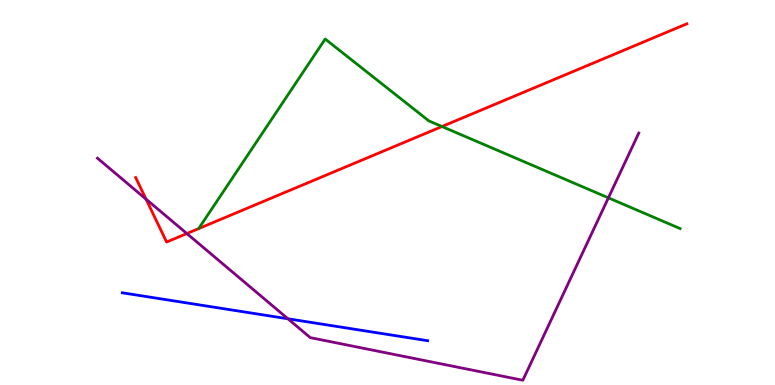[{'lines': ['blue', 'red'], 'intersections': []}, {'lines': ['green', 'red'], 'intersections': [{'x': 5.7, 'y': 6.71}]}, {'lines': ['purple', 'red'], 'intersections': [{'x': 1.88, 'y': 4.83}, {'x': 2.41, 'y': 3.93}]}, {'lines': ['blue', 'green'], 'intersections': []}, {'lines': ['blue', 'purple'], 'intersections': [{'x': 3.72, 'y': 1.72}]}, {'lines': ['green', 'purple'], 'intersections': [{'x': 7.85, 'y': 4.86}]}]